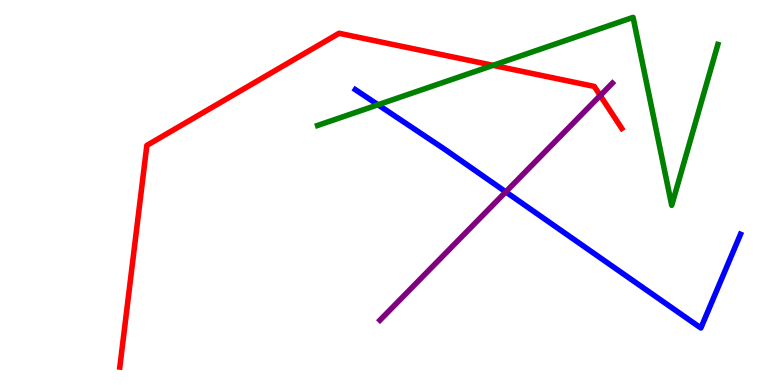[{'lines': ['blue', 'red'], 'intersections': []}, {'lines': ['green', 'red'], 'intersections': [{'x': 6.36, 'y': 8.3}]}, {'lines': ['purple', 'red'], 'intersections': [{'x': 7.74, 'y': 7.52}]}, {'lines': ['blue', 'green'], 'intersections': [{'x': 4.88, 'y': 7.28}]}, {'lines': ['blue', 'purple'], 'intersections': [{'x': 6.53, 'y': 5.02}]}, {'lines': ['green', 'purple'], 'intersections': []}]